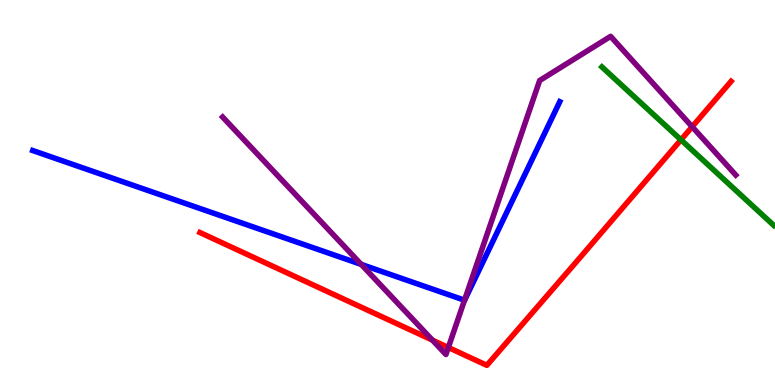[{'lines': ['blue', 'red'], 'intersections': []}, {'lines': ['green', 'red'], 'intersections': [{'x': 8.79, 'y': 6.37}]}, {'lines': ['purple', 'red'], 'intersections': [{'x': 5.58, 'y': 1.17}, {'x': 5.78, 'y': 0.974}, {'x': 8.93, 'y': 6.71}]}, {'lines': ['blue', 'green'], 'intersections': []}, {'lines': ['blue', 'purple'], 'intersections': [{'x': 4.66, 'y': 3.13}, {'x': 5.99, 'y': 2.2}]}, {'lines': ['green', 'purple'], 'intersections': []}]